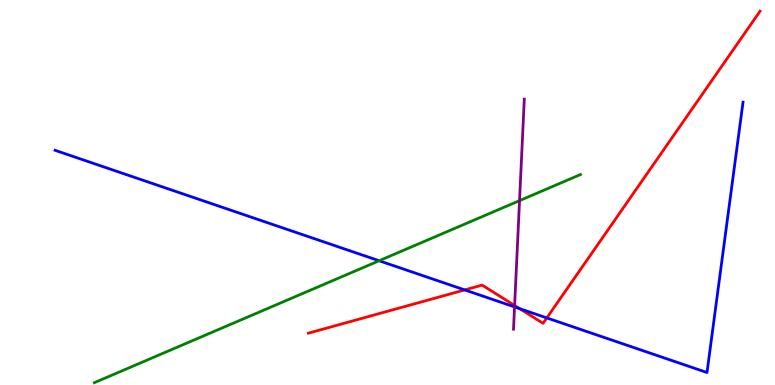[{'lines': ['blue', 'red'], 'intersections': [{'x': 6.0, 'y': 2.47}, {'x': 6.71, 'y': 1.98}, {'x': 7.06, 'y': 1.74}]}, {'lines': ['green', 'red'], 'intersections': []}, {'lines': ['purple', 'red'], 'intersections': [{'x': 6.64, 'y': 2.07}]}, {'lines': ['blue', 'green'], 'intersections': [{'x': 4.89, 'y': 3.23}]}, {'lines': ['blue', 'purple'], 'intersections': [{'x': 6.64, 'y': 2.03}]}, {'lines': ['green', 'purple'], 'intersections': [{'x': 6.7, 'y': 4.79}]}]